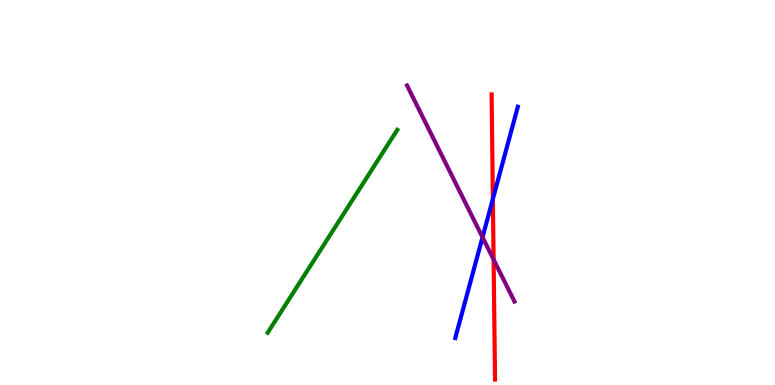[{'lines': ['blue', 'red'], 'intersections': [{'x': 6.36, 'y': 4.83}]}, {'lines': ['green', 'red'], 'intersections': []}, {'lines': ['purple', 'red'], 'intersections': [{'x': 6.37, 'y': 3.26}]}, {'lines': ['blue', 'green'], 'intersections': []}, {'lines': ['blue', 'purple'], 'intersections': [{'x': 6.23, 'y': 3.84}]}, {'lines': ['green', 'purple'], 'intersections': []}]